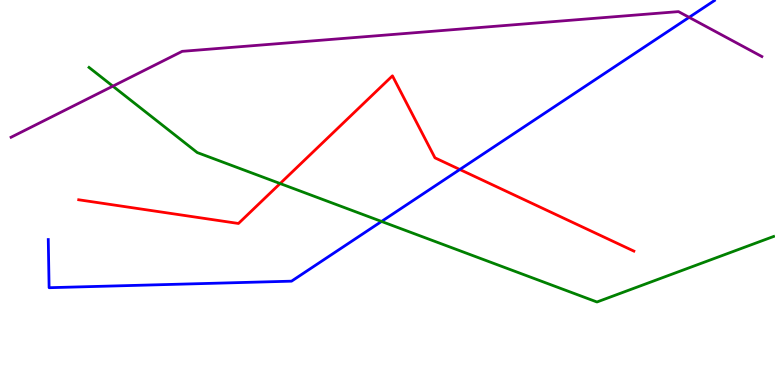[{'lines': ['blue', 'red'], 'intersections': [{'x': 5.93, 'y': 5.6}]}, {'lines': ['green', 'red'], 'intersections': [{'x': 3.61, 'y': 5.23}]}, {'lines': ['purple', 'red'], 'intersections': []}, {'lines': ['blue', 'green'], 'intersections': [{'x': 4.92, 'y': 4.25}]}, {'lines': ['blue', 'purple'], 'intersections': [{'x': 8.89, 'y': 9.55}]}, {'lines': ['green', 'purple'], 'intersections': [{'x': 1.46, 'y': 7.76}]}]